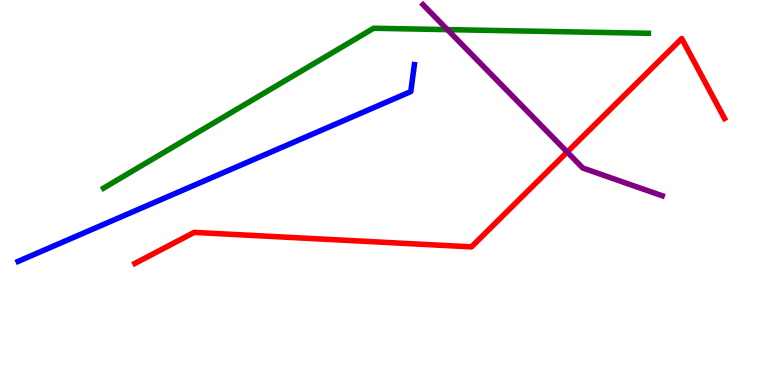[{'lines': ['blue', 'red'], 'intersections': []}, {'lines': ['green', 'red'], 'intersections': []}, {'lines': ['purple', 'red'], 'intersections': [{'x': 7.32, 'y': 6.05}]}, {'lines': ['blue', 'green'], 'intersections': []}, {'lines': ['blue', 'purple'], 'intersections': []}, {'lines': ['green', 'purple'], 'intersections': [{'x': 5.77, 'y': 9.23}]}]